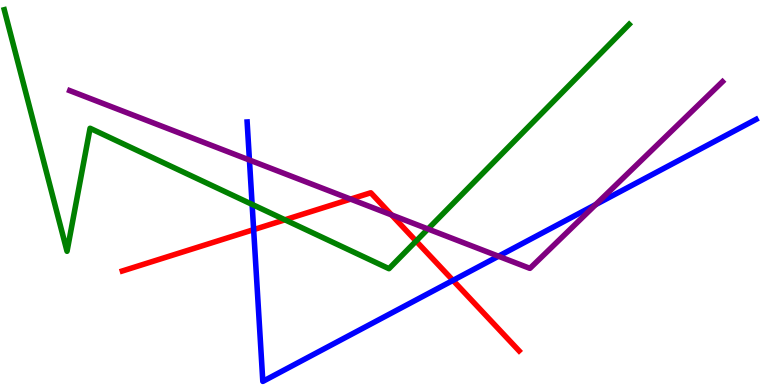[{'lines': ['blue', 'red'], 'intersections': [{'x': 3.27, 'y': 4.04}, {'x': 5.84, 'y': 2.72}]}, {'lines': ['green', 'red'], 'intersections': [{'x': 3.68, 'y': 4.29}, {'x': 5.37, 'y': 3.74}]}, {'lines': ['purple', 'red'], 'intersections': [{'x': 4.52, 'y': 4.83}, {'x': 5.05, 'y': 4.42}]}, {'lines': ['blue', 'green'], 'intersections': [{'x': 3.25, 'y': 4.69}]}, {'lines': ['blue', 'purple'], 'intersections': [{'x': 3.22, 'y': 5.84}, {'x': 6.43, 'y': 3.34}, {'x': 7.69, 'y': 4.69}]}, {'lines': ['green', 'purple'], 'intersections': [{'x': 5.52, 'y': 4.05}]}]